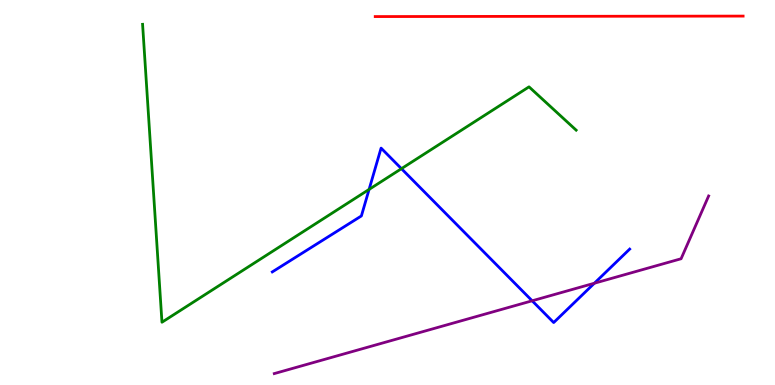[{'lines': ['blue', 'red'], 'intersections': []}, {'lines': ['green', 'red'], 'intersections': []}, {'lines': ['purple', 'red'], 'intersections': []}, {'lines': ['blue', 'green'], 'intersections': [{'x': 4.76, 'y': 5.08}, {'x': 5.18, 'y': 5.62}]}, {'lines': ['blue', 'purple'], 'intersections': [{'x': 6.87, 'y': 2.19}, {'x': 7.67, 'y': 2.64}]}, {'lines': ['green', 'purple'], 'intersections': []}]